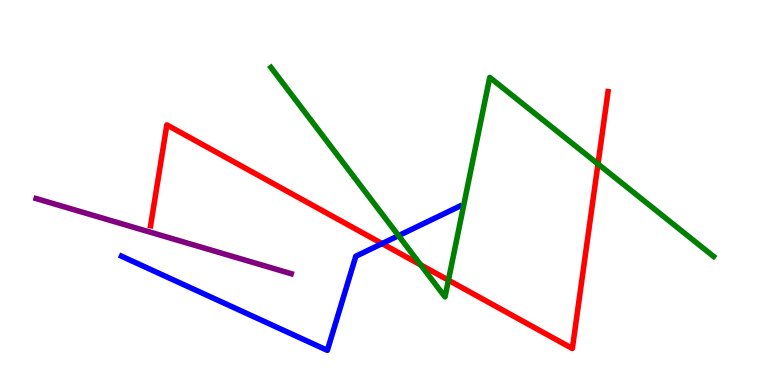[{'lines': ['blue', 'red'], 'intersections': [{'x': 4.93, 'y': 3.67}]}, {'lines': ['green', 'red'], 'intersections': [{'x': 5.43, 'y': 3.12}, {'x': 5.79, 'y': 2.72}, {'x': 7.72, 'y': 5.74}]}, {'lines': ['purple', 'red'], 'intersections': []}, {'lines': ['blue', 'green'], 'intersections': [{'x': 5.14, 'y': 3.88}]}, {'lines': ['blue', 'purple'], 'intersections': []}, {'lines': ['green', 'purple'], 'intersections': []}]